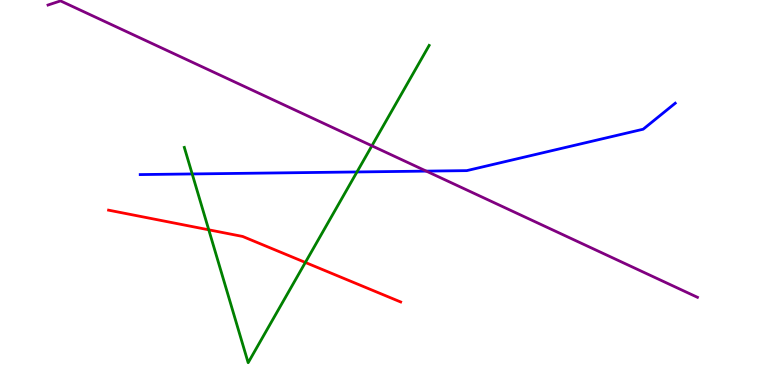[{'lines': ['blue', 'red'], 'intersections': []}, {'lines': ['green', 'red'], 'intersections': [{'x': 2.69, 'y': 4.03}, {'x': 3.94, 'y': 3.18}]}, {'lines': ['purple', 'red'], 'intersections': []}, {'lines': ['blue', 'green'], 'intersections': [{'x': 2.48, 'y': 5.48}, {'x': 4.61, 'y': 5.53}]}, {'lines': ['blue', 'purple'], 'intersections': [{'x': 5.5, 'y': 5.56}]}, {'lines': ['green', 'purple'], 'intersections': [{'x': 4.8, 'y': 6.21}]}]